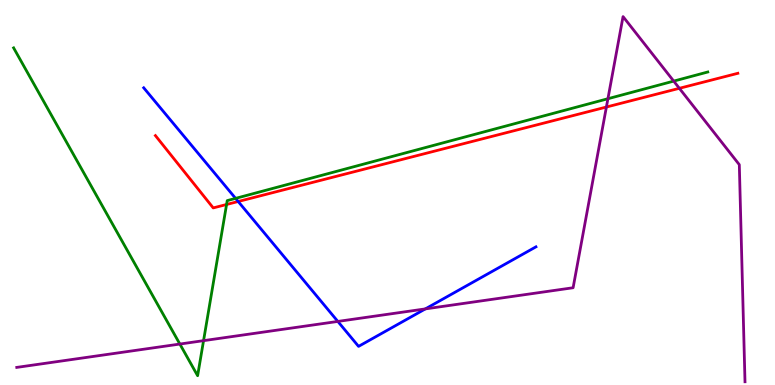[{'lines': ['blue', 'red'], 'intersections': [{'x': 3.07, 'y': 4.77}]}, {'lines': ['green', 'red'], 'intersections': [{'x': 2.92, 'y': 4.69}]}, {'lines': ['purple', 'red'], 'intersections': [{'x': 7.82, 'y': 7.22}, {'x': 8.77, 'y': 7.71}]}, {'lines': ['blue', 'green'], 'intersections': [{'x': 3.04, 'y': 4.85}]}, {'lines': ['blue', 'purple'], 'intersections': [{'x': 4.36, 'y': 1.65}, {'x': 5.49, 'y': 1.98}]}, {'lines': ['green', 'purple'], 'intersections': [{'x': 2.32, 'y': 1.06}, {'x': 2.63, 'y': 1.15}, {'x': 7.84, 'y': 7.44}, {'x': 8.69, 'y': 7.89}]}]